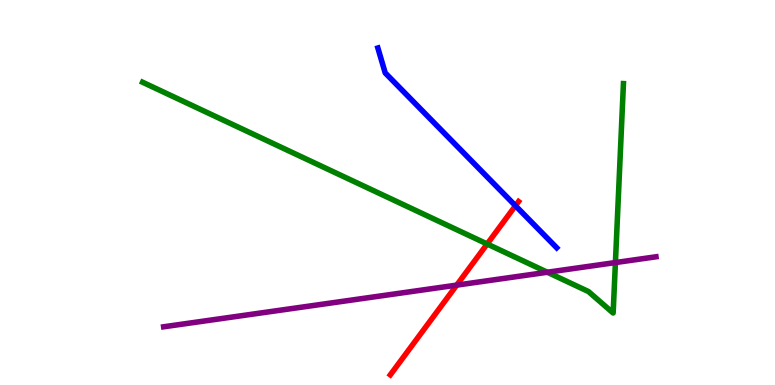[{'lines': ['blue', 'red'], 'intersections': [{'x': 6.65, 'y': 4.66}]}, {'lines': ['green', 'red'], 'intersections': [{'x': 6.29, 'y': 3.66}]}, {'lines': ['purple', 'red'], 'intersections': [{'x': 5.89, 'y': 2.59}]}, {'lines': ['blue', 'green'], 'intersections': []}, {'lines': ['blue', 'purple'], 'intersections': []}, {'lines': ['green', 'purple'], 'intersections': [{'x': 7.06, 'y': 2.93}, {'x': 7.94, 'y': 3.18}]}]